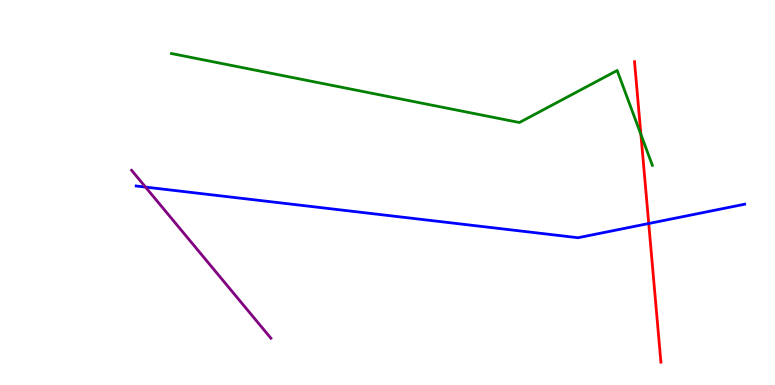[{'lines': ['blue', 'red'], 'intersections': [{'x': 8.37, 'y': 4.19}]}, {'lines': ['green', 'red'], 'intersections': [{'x': 8.27, 'y': 6.51}]}, {'lines': ['purple', 'red'], 'intersections': []}, {'lines': ['blue', 'green'], 'intersections': []}, {'lines': ['blue', 'purple'], 'intersections': [{'x': 1.88, 'y': 5.14}]}, {'lines': ['green', 'purple'], 'intersections': []}]